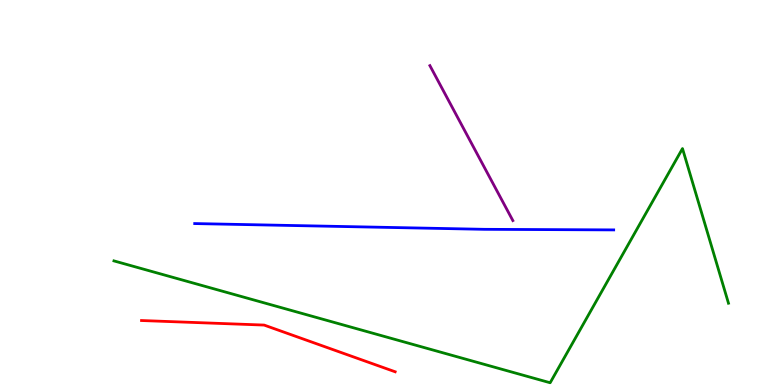[{'lines': ['blue', 'red'], 'intersections': []}, {'lines': ['green', 'red'], 'intersections': []}, {'lines': ['purple', 'red'], 'intersections': []}, {'lines': ['blue', 'green'], 'intersections': []}, {'lines': ['blue', 'purple'], 'intersections': []}, {'lines': ['green', 'purple'], 'intersections': []}]